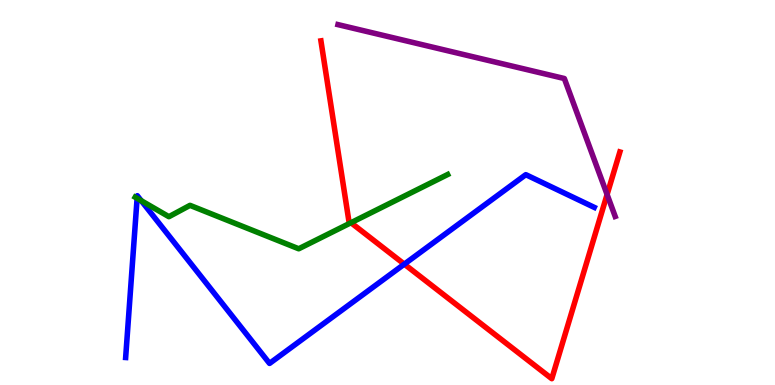[{'lines': ['blue', 'red'], 'intersections': [{'x': 5.22, 'y': 3.14}]}, {'lines': ['green', 'red'], 'intersections': [{'x': 4.53, 'y': 4.21}]}, {'lines': ['purple', 'red'], 'intersections': [{'x': 7.83, 'y': 4.95}]}, {'lines': ['blue', 'green'], 'intersections': [{'x': 1.77, 'y': 4.85}, {'x': 1.82, 'y': 4.79}]}, {'lines': ['blue', 'purple'], 'intersections': []}, {'lines': ['green', 'purple'], 'intersections': []}]